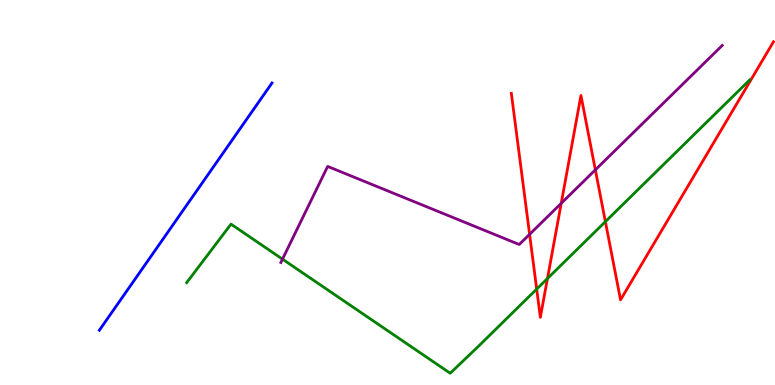[{'lines': ['blue', 'red'], 'intersections': []}, {'lines': ['green', 'red'], 'intersections': [{'x': 6.93, 'y': 2.49}, {'x': 7.06, 'y': 2.77}, {'x': 7.81, 'y': 4.24}]}, {'lines': ['purple', 'red'], 'intersections': [{'x': 6.83, 'y': 3.91}, {'x': 7.24, 'y': 4.72}, {'x': 7.68, 'y': 5.59}]}, {'lines': ['blue', 'green'], 'intersections': []}, {'lines': ['blue', 'purple'], 'intersections': []}, {'lines': ['green', 'purple'], 'intersections': [{'x': 3.65, 'y': 3.27}]}]